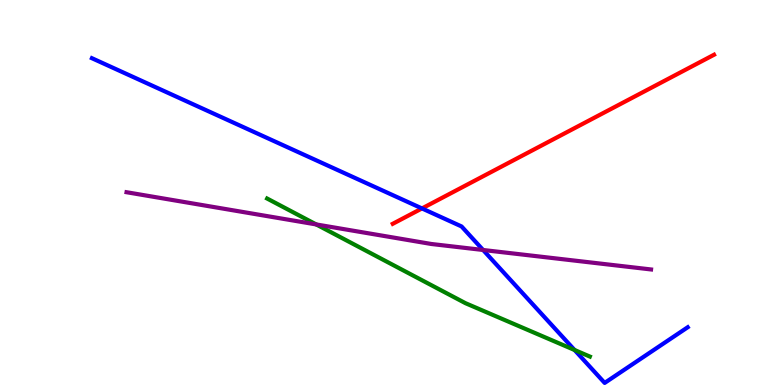[{'lines': ['blue', 'red'], 'intersections': [{'x': 5.44, 'y': 4.59}]}, {'lines': ['green', 'red'], 'intersections': []}, {'lines': ['purple', 'red'], 'intersections': []}, {'lines': ['blue', 'green'], 'intersections': [{'x': 7.41, 'y': 0.91}]}, {'lines': ['blue', 'purple'], 'intersections': [{'x': 6.23, 'y': 3.51}]}, {'lines': ['green', 'purple'], 'intersections': [{'x': 4.08, 'y': 4.17}]}]